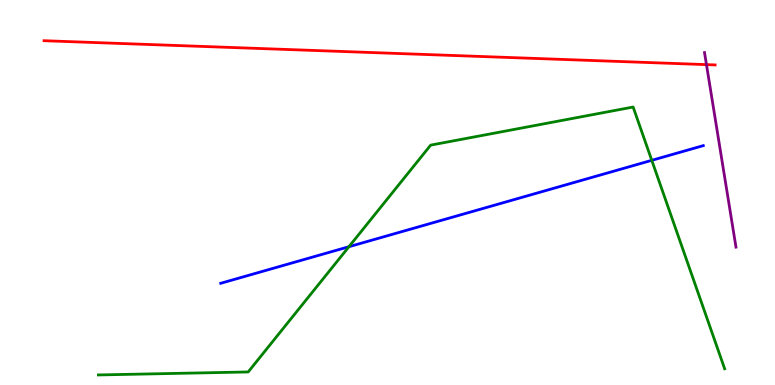[{'lines': ['blue', 'red'], 'intersections': []}, {'lines': ['green', 'red'], 'intersections': []}, {'lines': ['purple', 'red'], 'intersections': [{'x': 9.12, 'y': 8.32}]}, {'lines': ['blue', 'green'], 'intersections': [{'x': 4.5, 'y': 3.59}, {'x': 8.41, 'y': 5.84}]}, {'lines': ['blue', 'purple'], 'intersections': []}, {'lines': ['green', 'purple'], 'intersections': []}]